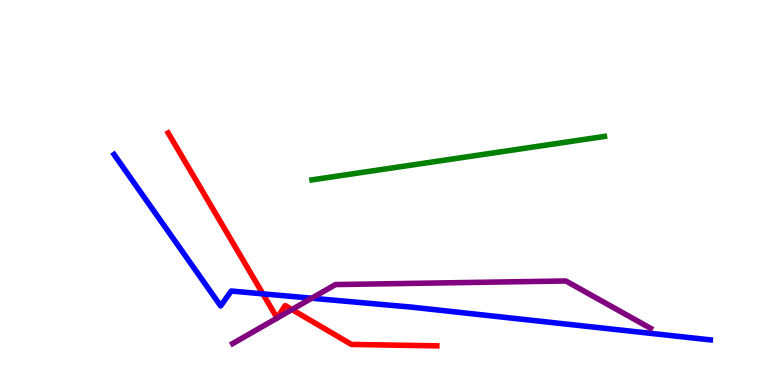[{'lines': ['blue', 'red'], 'intersections': [{'x': 3.39, 'y': 2.37}]}, {'lines': ['green', 'red'], 'intersections': []}, {'lines': ['purple', 'red'], 'intersections': [{'x': 3.77, 'y': 1.96}]}, {'lines': ['blue', 'green'], 'intersections': []}, {'lines': ['blue', 'purple'], 'intersections': [{'x': 4.02, 'y': 2.25}]}, {'lines': ['green', 'purple'], 'intersections': []}]